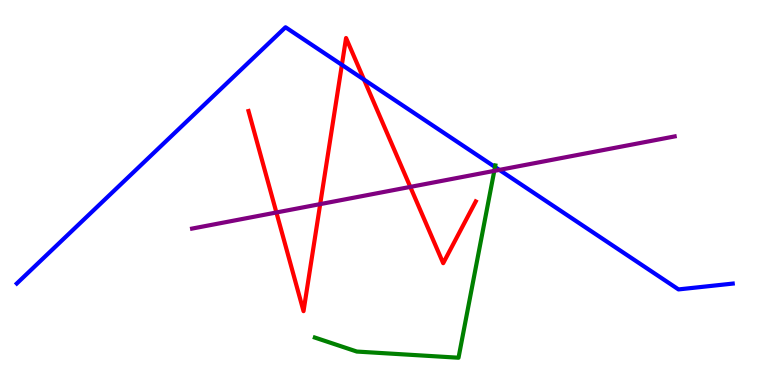[{'lines': ['blue', 'red'], 'intersections': [{'x': 4.41, 'y': 8.32}, {'x': 4.7, 'y': 7.93}]}, {'lines': ['green', 'red'], 'intersections': []}, {'lines': ['purple', 'red'], 'intersections': [{'x': 3.57, 'y': 4.48}, {'x': 4.13, 'y': 4.7}, {'x': 5.29, 'y': 5.15}]}, {'lines': ['blue', 'green'], 'intersections': [{'x': 6.39, 'y': 5.66}]}, {'lines': ['blue', 'purple'], 'intersections': [{'x': 6.44, 'y': 5.59}]}, {'lines': ['green', 'purple'], 'intersections': [{'x': 6.38, 'y': 5.56}]}]